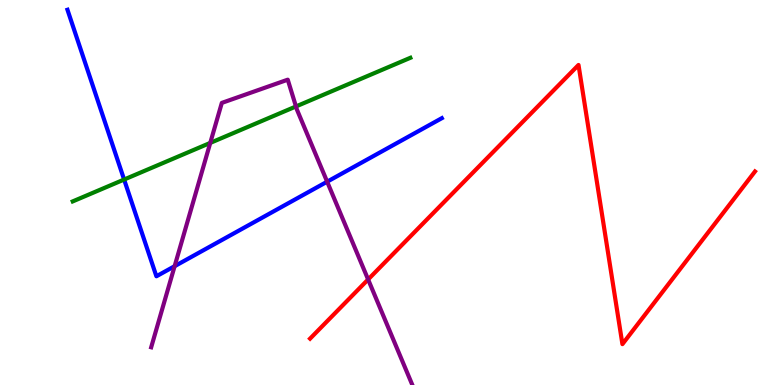[{'lines': ['blue', 'red'], 'intersections': []}, {'lines': ['green', 'red'], 'intersections': []}, {'lines': ['purple', 'red'], 'intersections': [{'x': 4.75, 'y': 2.74}]}, {'lines': ['blue', 'green'], 'intersections': [{'x': 1.6, 'y': 5.34}]}, {'lines': ['blue', 'purple'], 'intersections': [{'x': 2.25, 'y': 3.09}, {'x': 4.22, 'y': 5.28}]}, {'lines': ['green', 'purple'], 'intersections': [{'x': 2.71, 'y': 6.29}, {'x': 3.82, 'y': 7.23}]}]